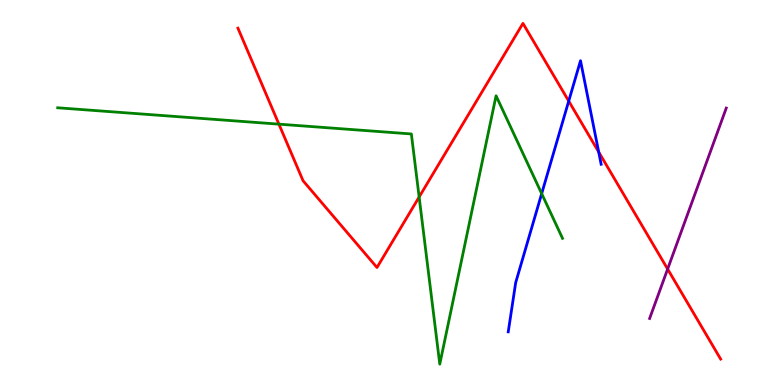[{'lines': ['blue', 'red'], 'intersections': [{'x': 7.34, 'y': 7.37}, {'x': 7.73, 'y': 6.05}]}, {'lines': ['green', 'red'], 'intersections': [{'x': 3.6, 'y': 6.78}, {'x': 5.41, 'y': 4.88}]}, {'lines': ['purple', 'red'], 'intersections': [{'x': 8.61, 'y': 3.01}]}, {'lines': ['blue', 'green'], 'intersections': [{'x': 6.99, 'y': 4.97}]}, {'lines': ['blue', 'purple'], 'intersections': []}, {'lines': ['green', 'purple'], 'intersections': []}]